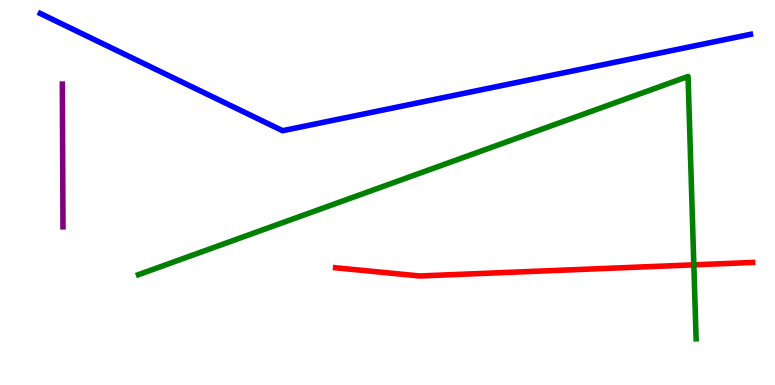[{'lines': ['blue', 'red'], 'intersections': []}, {'lines': ['green', 'red'], 'intersections': [{'x': 8.95, 'y': 3.12}]}, {'lines': ['purple', 'red'], 'intersections': []}, {'lines': ['blue', 'green'], 'intersections': []}, {'lines': ['blue', 'purple'], 'intersections': []}, {'lines': ['green', 'purple'], 'intersections': []}]